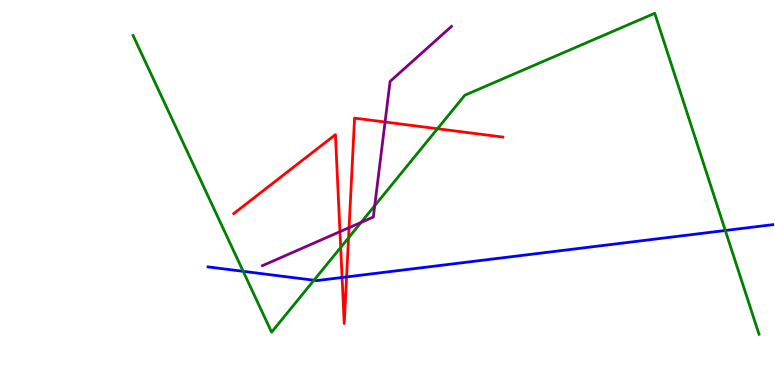[{'lines': ['blue', 'red'], 'intersections': [{'x': 4.41, 'y': 2.79}, {'x': 4.47, 'y': 2.81}]}, {'lines': ['green', 'red'], 'intersections': [{'x': 4.4, 'y': 3.57}, {'x': 4.5, 'y': 3.82}, {'x': 5.65, 'y': 6.66}]}, {'lines': ['purple', 'red'], 'intersections': [{'x': 4.39, 'y': 3.98}, {'x': 4.5, 'y': 4.09}, {'x': 4.97, 'y': 6.83}]}, {'lines': ['blue', 'green'], 'intersections': [{'x': 3.14, 'y': 2.95}, {'x': 4.05, 'y': 2.72}, {'x': 9.36, 'y': 4.01}]}, {'lines': ['blue', 'purple'], 'intersections': []}, {'lines': ['green', 'purple'], 'intersections': [{'x': 4.66, 'y': 4.22}, {'x': 4.84, 'y': 4.66}]}]